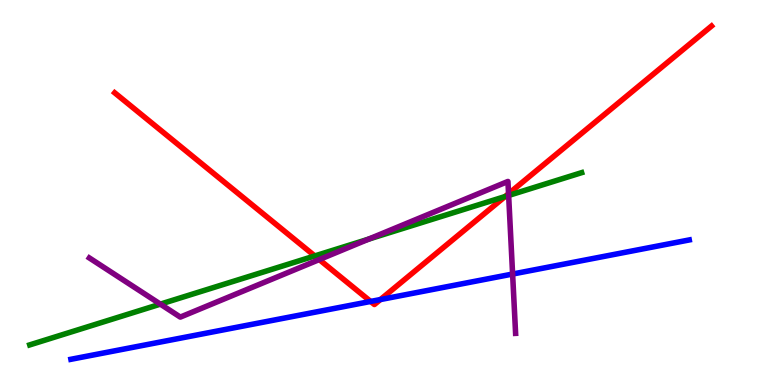[{'lines': ['blue', 'red'], 'intersections': [{'x': 4.78, 'y': 2.17}, {'x': 4.91, 'y': 2.22}]}, {'lines': ['green', 'red'], 'intersections': [{'x': 4.06, 'y': 3.35}, {'x': 6.52, 'y': 4.9}]}, {'lines': ['purple', 'red'], 'intersections': [{'x': 4.12, 'y': 3.26}, {'x': 6.56, 'y': 4.97}]}, {'lines': ['blue', 'green'], 'intersections': []}, {'lines': ['blue', 'purple'], 'intersections': [{'x': 6.61, 'y': 2.88}]}, {'lines': ['green', 'purple'], 'intersections': [{'x': 2.07, 'y': 2.1}, {'x': 4.76, 'y': 3.79}, {'x': 6.56, 'y': 4.92}]}]